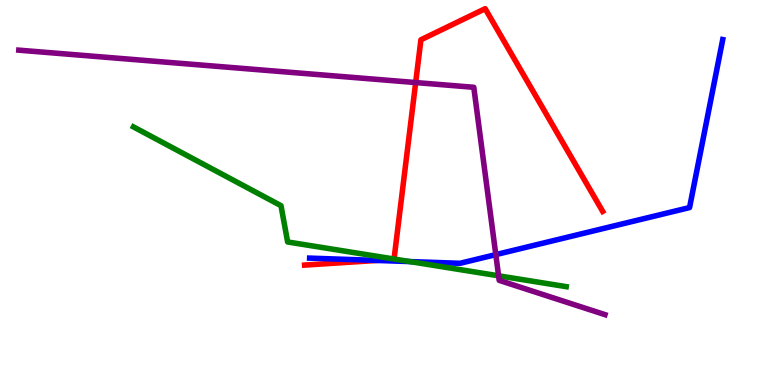[{'lines': ['blue', 'red'], 'intersections': [{'x': 4.86, 'y': 3.24}]}, {'lines': ['green', 'red'], 'intersections': [{'x': 5.08, 'y': 3.27}]}, {'lines': ['purple', 'red'], 'intersections': [{'x': 5.36, 'y': 7.86}]}, {'lines': ['blue', 'green'], 'intersections': [{'x': 5.29, 'y': 3.21}]}, {'lines': ['blue', 'purple'], 'intersections': [{'x': 6.4, 'y': 3.39}]}, {'lines': ['green', 'purple'], 'intersections': [{'x': 6.43, 'y': 2.84}]}]